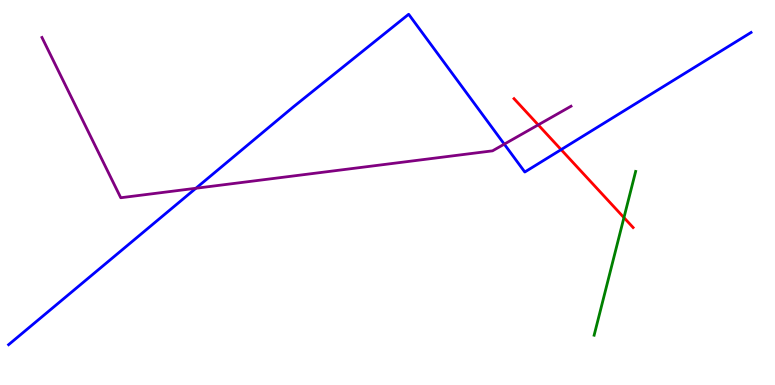[{'lines': ['blue', 'red'], 'intersections': [{'x': 7.24, 'y': 6.11}]}, {'lines': ['green', 'red'], 'intersections': [{'x': 8.05, 'y': 4.35}]}, {'lines': ['purple', 'red'], 'intersections': [{'x': 6.94, 'y': 6.76}]}, {'lines': ['blue', 'green'], 'intersections': []}, {'lines': ['blue', 'purple'], 'intersections': [{'x': 2.53, 'y': 5.11}, {'x': 6.51, 'y': 6.26}]}, {'lines': ['green', 'purple'], 'intersections': []}]